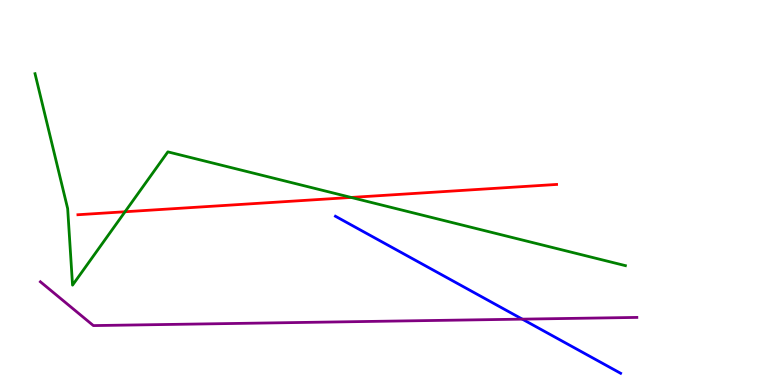[{'lines': ['blue', 'red'], 'intersections': []}, {'lines': ['green', 'red'], 'intersections': [{'x': 1.61, 'y': 4.5}, {'x': 4.53, 'y': 4.87}]}, {'lines': ['purple', 'red'], 'intersections': []}, {'lines': ['blue', 'green'], 'intersections': []}, {'lines': ['blue', 'purple'], 'intersections': [{'x': 6.74, 'y': 1.71}]}, {'lines': ['green', 'purple'], 'intersections': []}]